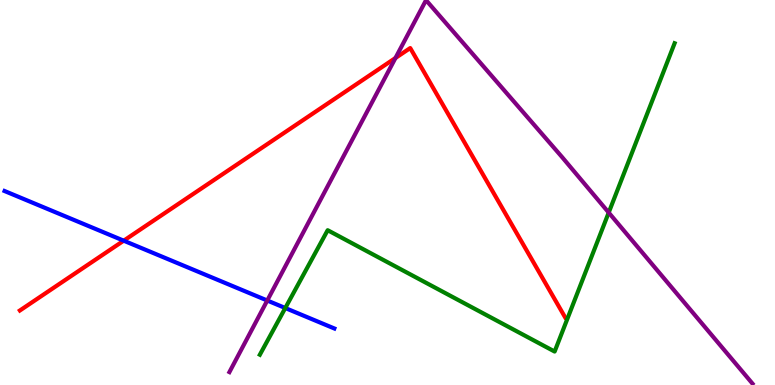[{'lines': ['blue', 'red'], 'intersections': [{'x': 1.6, 'y': 3.75}]}, {'lines': ['green', 'red'], 'intersections': []}, {'lines': ['purple', 'red'], 'intersections': [{'x': 5.1, 'y': 8.49}]}, {'lines': ['blue', 'green'], 'intersections': [{'x': 3.68, 'y': 2.0}]}, {'lines': ['blue', 'purple'], 'intersections': [{'x': 3.45, 'y': 2.19}]}, {'lines': ['green', 'purple'], 'intersections': [{'x': 7.85, 'y': 4.48}]}]